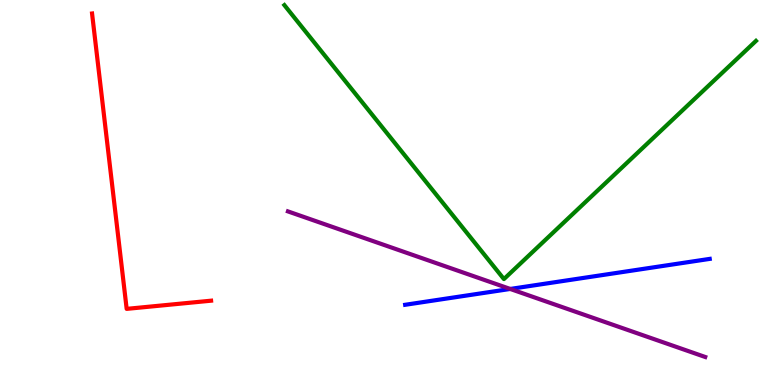[{'lines': ['blue', 'red'], 'intersections': []}, {'lines': ['green', 'red'], 'intersections': []}, {'lines': ['purple', 'red'], 'intersections': []}, {'lines': ['blue', 'green'], 'intersections': []}, {'lines': ['blue', 'purple'], 'intersections': [{'x': 6.58, 'y': 2.49}]}, {'lines': ['green', 'purple'], 'intersections': []}]